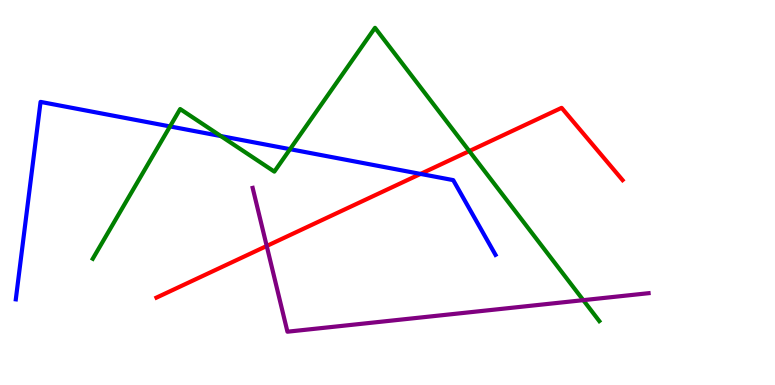[{'lines': ['blue', 'red'], 'intersections': [{'x': 5.43, 'y': 5.48}]}, {'lines': ['green', 'red'], 'intersections': [{'x': 6.06, 'y': 6.08}]}, {'lines': ['purple', 'red'], 'intersections': [{'x': 3.44, 'y': 3.61}]}, {'lines': ['blue', 'green'], 'intersections': [{'x': 2.19, 'y': 6.72}, {'x': 2.85, 'y': 6.47}, {'x': 3.74, 'y': 6.13}]}, {'lines': ['blue', 'purple'], 'intersections': []}, {'lines': ['green', 'purple'], 'intersections': [{'x': 7.53, 'y': 2.2}]}]